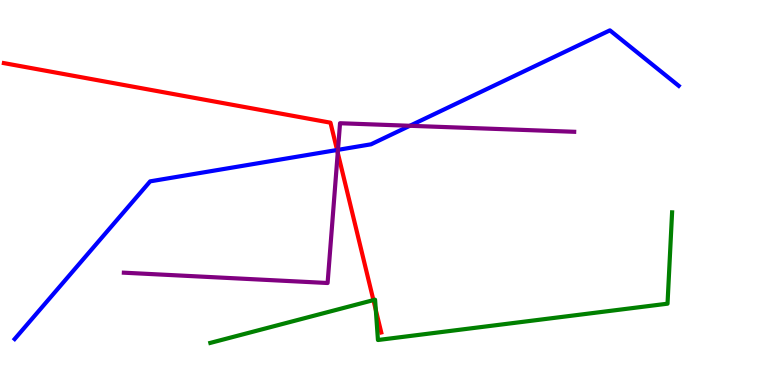[{'lines': ['blue', 'red'], 'intersections': [{'x': 4.35, 'y': 6.1}]}, {'lines': ['green', 'red'], 'intersections': [{'x': 4.82, 'y': 2.2}, {'x': 4.85, 'y': 1.95}]}, {'lines': ['purple', 'red'], 'intersections': [{'x': 4.36, 'y': 6.03}]}, {'lines': ['blue', 'green'], 'intersections': []}, {'lines': ['blue', 'purple'], 'intersections': [{'x': 4.36, 'y': 6.11}, {'x': 5.29, 'y': 6.73}]}, {'lines': ['green', 'purple'], 'intersections': []}]